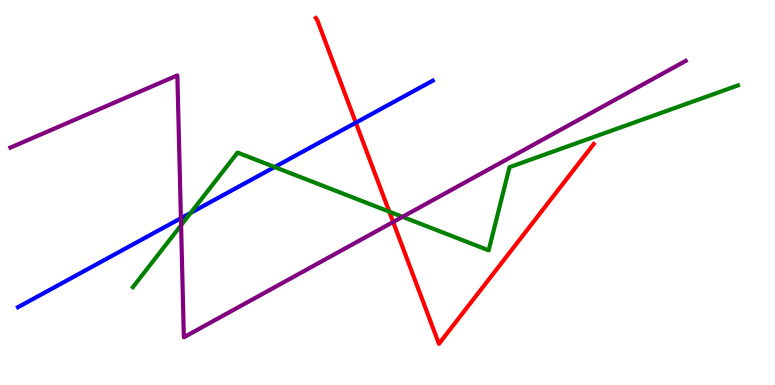[{'lines': ['blue', 'red'], 'intersections': [{'x': 4.59, 'y': 6.81}]}, {'lines': ['green', 'red'], 'intersections': [{'x': 5.02, 'y': 4.5}]}, {'lines': ['purple', 'red'], 'intersections': [{'x': 5.07, 'y': 4.23}]}, {'lines': ['blue', 'green'], 'intersections': [{'x': 2.46, 'y': 4.47}, {'x': 3.54, 'y': 5.66}]}, {'lines': ['blue', 'purple'], 'intersections': [{'x': 2.33, 'y': 4.33}]}, {'lines': ['green', 'purple'], 'intersections': [{'x': 2.34, 'y': 4.15}, {'x': 5.19, 'y': 4.37}]}]